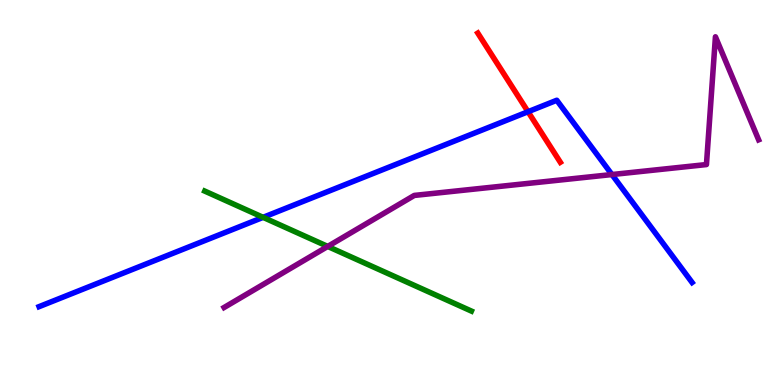[{'lines': ['blue', 'red'], 'intersections': [{'x': 6.81, 'y': 7.1}]}, {'lines': ['green', 'red'], 'intersections': []}, {'lines': ['purple', 'red'], 'intersections': []}, {'lines': ['blue', 'green'], 'intersections': [{'x': 3.39, 'y': 4.35}]}, {'lines': ['blue', 'purple'], 'intersections': [{'x': 7.9, 'y': 5.47}]}, {'lines': ['green', 'purple'], 'intersections': [{'x': 4.23, 'y': 3.6}]}]